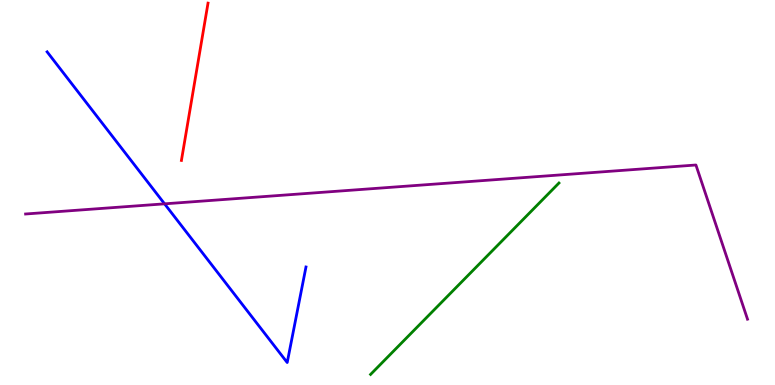[{'lines': ['blue', 'red'], 'intersections': []}, {'lines': ['green', 'red'], 'intersections': []}, {'lines': ['purple', 'red'], 'intersections': []}, {'lines': ['blue', 'green'], 'intersections': []}, {'lines': ['blue', 'purple'], 'intersections': [{'x': 2.12, 'y': 4.71}]}, {'lines': ['green', 'purple'], 'intersections': []}]